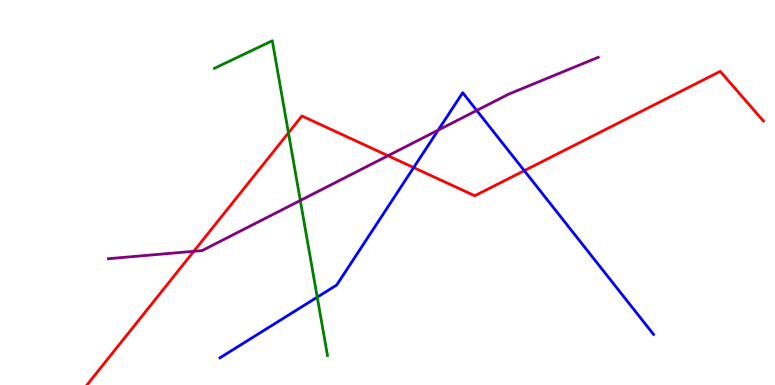[{'lines': ['blue', 'red'], 'intersections': [{'x': 5.34, 'y': 5.65}, {'x': 6.76, 'y': 5.57}]}, {'lines': ['green', 'red'], 'intersections': [{'x': 3.72, 'y': 6.55}]}, {'lines': ['purple', 'red'], 'intersections': [{'x': 2.5, 'y': 3.47}, {'x': 5.01, 'y': 5.96}]}, {'lines': ['blue', 'green'], 'intersections': [{'x': 4.09, 'y': 2.28}]}, {'lines': ['blue', 'purple'], 'intersections': [{'x': 5.65, 'y': 6.62}, {'x': 6.15, 'y': 7.13}]}, {'lines': ['green', 'purple'], 'intersections': [{'x': 3.87, 'y': 4.79}]}]